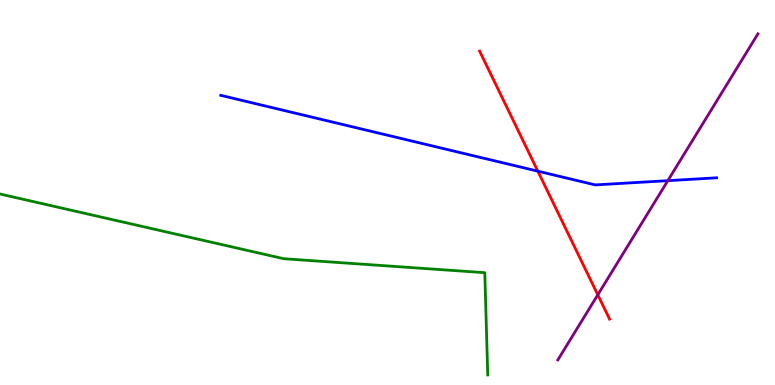[{'lines': ['blue', 'red'], 'intersections': [{'x': 6.94, 'y': 5.55}]}, {'lines': ['green', 'red'], 'intersections': []}, {'lines': ['purple', 'red'], 'intersections': [{'x': 7.71, 'y': 2.34}]}, {'lines': ['blue', 'green'], 'intersections': []}, {'lines': ['blue', 'purple'], 'intersections': [{'x': 8.62, 'y': 5.31}]}, {'lines': ['green', 'purple'], 'intersections': []}]